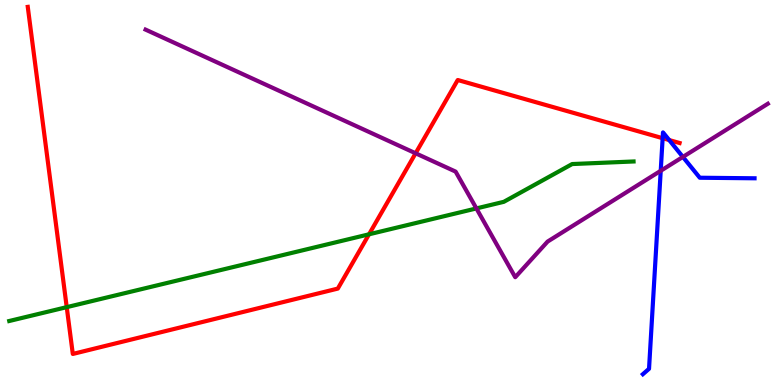[{'lines': ['blue', 'red'], 'intersections': [{'x': 8.55, 'y': 6.41}, {'x': 8.63, 'y': 6.36}]}, {'lines': ['green', 'red'], 'intersections': [{'x': 0.861, 'y': 2.02}, {'x': 4.76, 'y': 3.91}]}, {'lines': ['purple', 'red'], 'intersections': [{'x': 5.36, 'y': 6.02}]}, {'lines': ['blue', 'green'], 'intersections': []}, {'lines': ['blue', 'purple'], 'intersections': [{'x': 8.53, 'y': 5.56}, {'x': 8.81, 'y': 5.92}]}, {'lines': ['green', 'purple'], 'intersections': [{'x': 6.15, 'y': 4.59}]}]